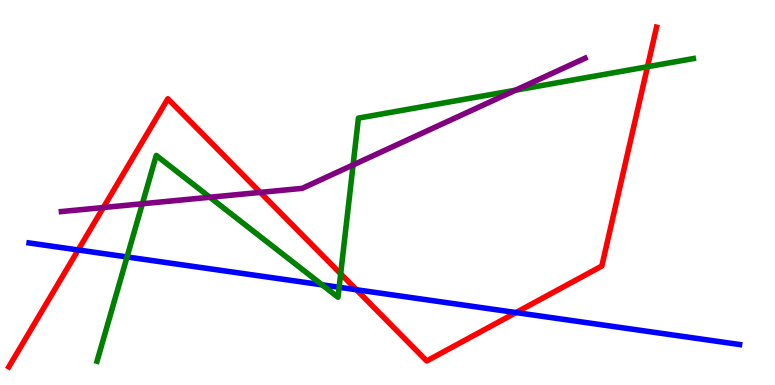[{'lines': ['blue', 'red'], 'intersections': [{'x': 1.01, 'y': 3.51}, {'x': 4.6, 'y': 2.47}, {'x': 6.66, 'y': 1.88}]}, {'lines': ['green', 'red'], 'intersections': [{'x': 4.4, 'y': 2.89}, {'x': 8.35, 'y': 8.27}]}, {'lines': ['purple', 'red'], 'intersections': [{'x': 1.33, 'y': 4.61}, {'x': 3.36, 'y': 5.0}]}, {'lines': ['blue', 'green'], 'intersections': [{'x': 1.64, 'y': 3.33}, {'x': 4.16, 'y': 2.6}, {'x': 4.38, 'y': 2.54}]}, {'lines': ['blue', 'purple'], 'intersections': []}, {'lines': ['green', 'purple'], 'intersections': [{'x': 1.84, 'y': 4.71}, {'x': 2.71, 'y': 4.88}, {'x': 4.56, 'y': 5.72}, {'x': 6.65, 'y': 7.66}]}]